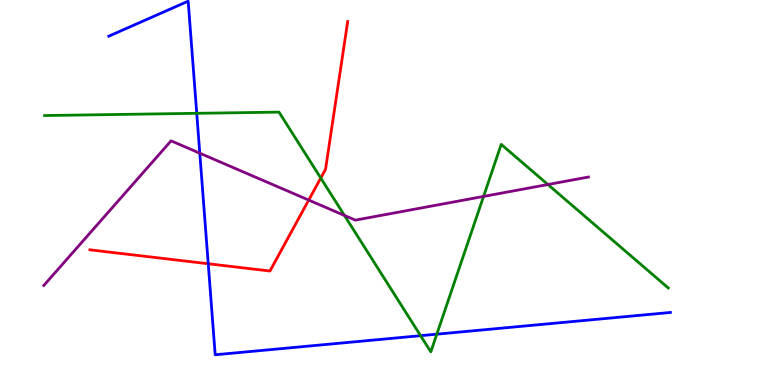[{'lines': ['blue', 'red'], 'intersections': [{'x': 2.69, 'y': 3.15}]}, {'lines': ['green', 'red'], 'intersections': [{'x': 4.14, 'y': 5.38}]}, {'lines': ['purple', 'red'], 'intersections': [{'x': 3.98, 'y': 4.8}]}, {'lines': ['blue', 'green'], 'intersections': [{'x': 2.54, 'y': 7.06}, {'x': 5.43, 'y': 1.28}, {'x': 5.64, 'y': 1.32}]}, {'lines': ['blue', 'purple'], 'intersections': [{'x': 2.58, 'y': 6.02}]}, {'lines': ['green', 'purple'], 'intersections': [{'x': 4.44, 'y': 4.4}, {'x': 6.24, 'y': 4.9}, {'x': 7.07, 'y': 5.21}]}]